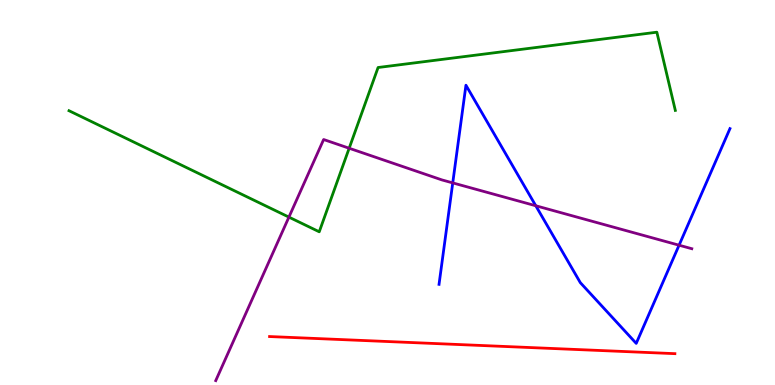[{'lines': ['blue', 'red'], 'intersections': []}, {'lines': ['green', 'red'], 'intersections': []}, {'lines': ['purple', 'red'], 'intersections': []}, {'lines': ['blue', 'green'], 'intersections': []}, {'lines': ['blue', 'purple'], 'intersections': [{'x': 5.84, 'y': 5.25}, {'x': 6.91, 'y': 4.66}, {'x': 8.76, 'y': 3.63}]}, {'lines': ['green', 'purple'], 'intersections': [{'x': 3.73, 'y': 4.36}, {'x': 4.51, 'y': 6.15}]}]